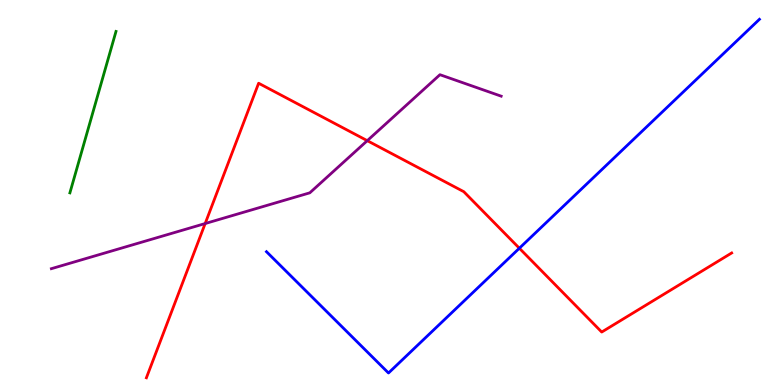[{'lines': ['blue', 'red'], 'intersections': [{'x': 6.7, 'y': 3.55}]}, {'lines': ['green', 'red'], 'intersections': []}, {'lines': ['purple', 'red'], 'intersections': [{'x': 2.65, 'y': 4.19}, {'x': 4.74, 'y': 6.35}]}, {'lines': ['blue', 'green'], 'intersections': []}, {'lines': ['blue', 'purple'], 'intersections': []}, {'lines': ['green', 'purple'], 'intersections': []}]